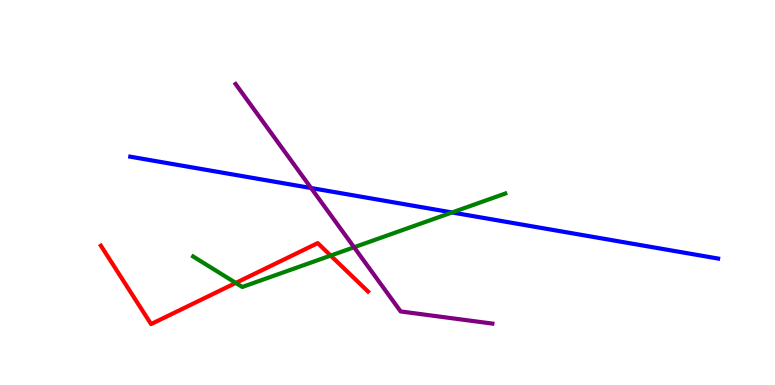[{'lines': ['blue', 'red'], 'intersections': []}, {'lines': ['green', 'red'], 'intersections': [{'x': 3.04, 'y': 2.65}, {'x': 4.27, 'y': 3.36}]}, {'lines': ['purple', 'red'], 'intersections': []}, {'lines': ['blue', 'green'], 'intersections': [{'x': 5.83, 'y': 4.48}]}, {'lines': ['blue', 'purple'], 'intersections': [{'x': 4.01, 'y': 5.12}]}, {'lines': ['green', 'purple'], 'intersections': [{'x': 4.57, 'y': 3.58}]}]